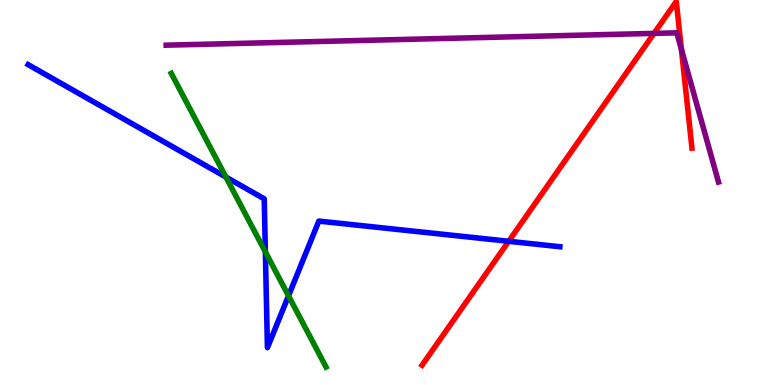[{'lines': ['blue', 'red'], 'intersections': [{'x': 6.56, 'y': 3.73}]}, {'lines': ['green', 'red'], 'intersections': []}, {'lines': ['purple', 'red'], 'intersections': [{'x': 8.44, 'y': 9.13}, {'x': 8.79, 'y': 8.72}]}, {'lines': ['blue', 'green'], 'intersections': [{'x': 2.91, 'y': 5.4}, {'x': 3.42, 'y': 3.46}, {'x': 3.72, 'y': 2.32}]}, {'lines': ['blue', 'purple'], 'intersections': []}, {'lines': ['green', 'purple'], 'intersections': []}]